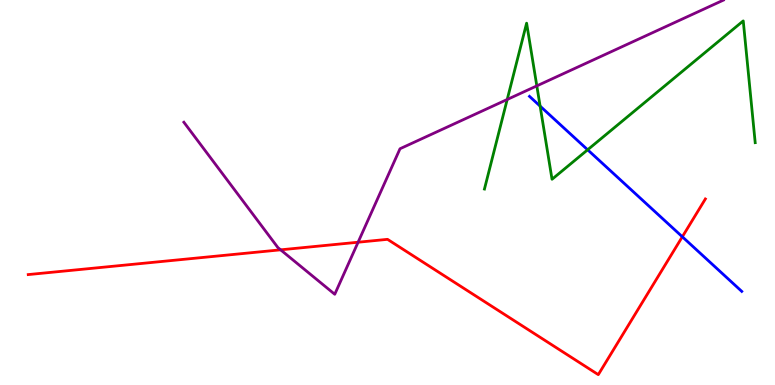[{'lines': ['blue', 'red'], 'intersections': [{'x': 8.8, 'y': 3.85}]}, {'lines': ['green', 'red'], 'intersections': []}, {'lines': ['purple', 'red'], 'intersections': [{'x': 3.62, 'y': 3.51}, {'x': 4.62, 'y': 3.71}]}, {'lines': ['blue', 'green'], 'intersections': [{'x': 6.97, 'y': 7.24}, {'x': 7.58, 'y': 6.11}]}, {'lines': ['blue', 'purple'], 'intersections': []}, {'lines': ['green', 'purple'], 'intersections': [{'x': 6.54, 'y': 7.42}, {'x': 6.93, 'y': 7.77}]}]